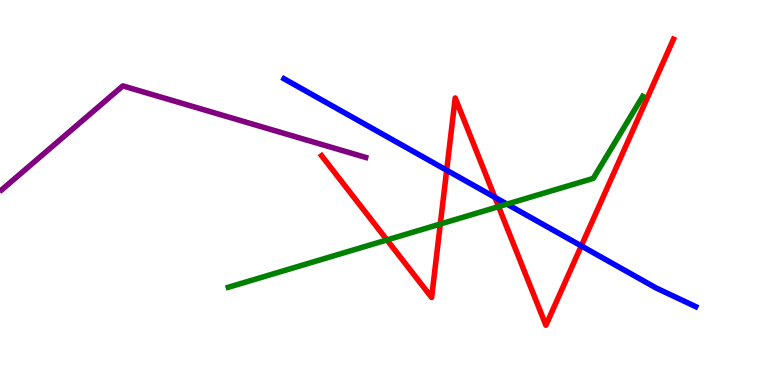[{'lines': ['blue', 'red'], 'intersections': [{'x': 5.76, 'y': 5.58}, {'x': 6.39, 'y': 4.88}, {'x': 7.5, 'y': 3.61}]}, {'lines': ['green', 'red'], 'intersections': [{'x': 4.99, 'y': 3.77}, {'x': 5.68, 'y': 4.18}, {'x': 6.43, 'y': 4.63}]}, {'lines': ['purple', 'red'], 'intersections': []}, {'lines': ['blue', 'green'], 'intersections': [{'x': 6.54, 'y': 4.7}]}, {'lines': ['blue', 'purple'], 'intersections': []}, {'lines': ['green', 'purple'], 'intersections': []}]